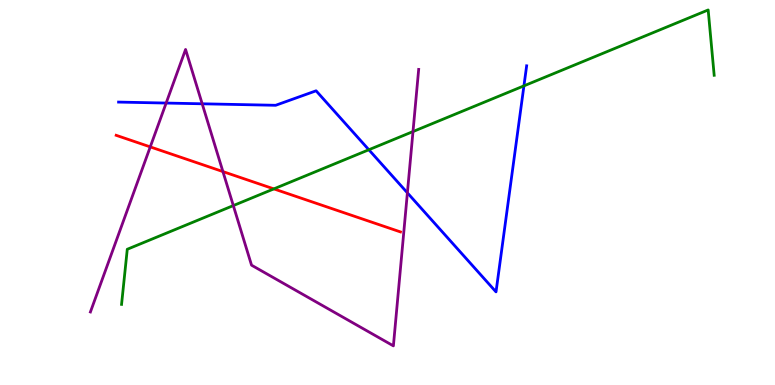[{'lines': ['blue', 'red'], 'intersections': []}, {'lines': ['green', 'red'], 'intersections': [{'x': 3.53, 'y': 5.09}]}, {'lines': ['purple', 'red'], 'intersections': [{'x': 1.94, 'y': 6.18}, {'x': 2.88, 'y': 5.54}]}, {'lines': ['blue', 'green'], 'intersections': [{'x': 4.76, 'y': 6.11}, {'x': 6.76, 'y': 7.77}]}, {'lines': ['blue', 'purple'], 'intersections': [{'x': 2.14, 'y': 7.32}, {'x': 2.61, 'y': 7.3}, {'x': 5.26, 'y': 4.99}]}, {'lines': ['green', 'purple'], 'intersections': [{'x': 3.01, 'y': 4.66}, {'x': 5.33, 'y': 6.58}]}]